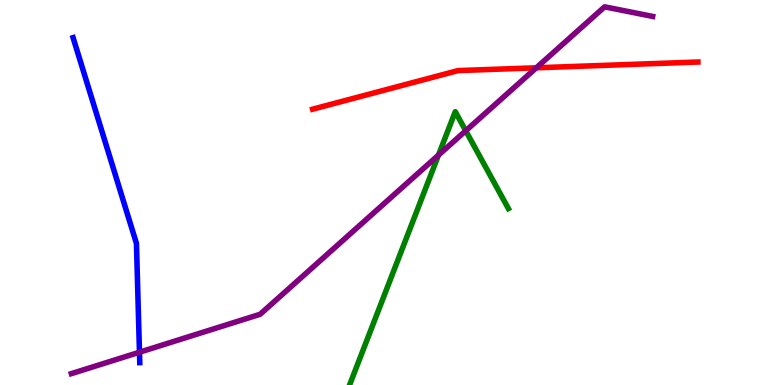[{'lines': ['blue', 'red'], 'intersections': []}, {'lines': ['green', 'red'], 'intersections': []}, {'lines': ['purple', 'red'], 'intersections': [{'x': 6.92, 'y': 8.24}]}, {'lines': ['blue', 'green'], 'intersections': []}, {'lines': ['blue', 'purple'], 'intersections': [{'x': 1.8, 'y': 0.851}]}, {'lines': ['green', 'purple'], 'intersections': [{'x': 5.66, 'y': 5.97}, {'x': 6.01, 'y': 6.6}]}]